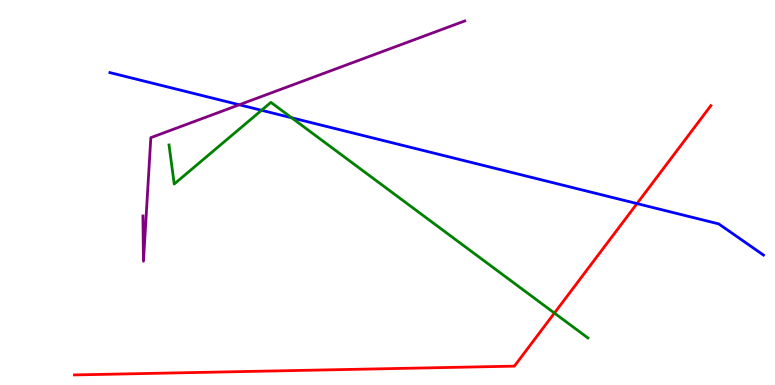[{'lines': ['blue', 'red'], 'intersections': [{'x': 8.22, 'y': 4.71}]}, {'lines': ['green', 'red'], 'intersections': [{'x': 7.15, 'y': 1.87}]}, {'lines': ['purple', 'red'], 'intersections': []}, {'lines': ['blue', 'green'], 'intersections': [{'x': 3.37, 'y': 7.14}, {'x': 3.76, 'y': 6.94}]}, {'lines': ['blue', 'purple'], 'intersections': [{'x': 3.09, 'y': 7.28}]}, {'lines': ['green', 'purple'], 'intersections': []}]